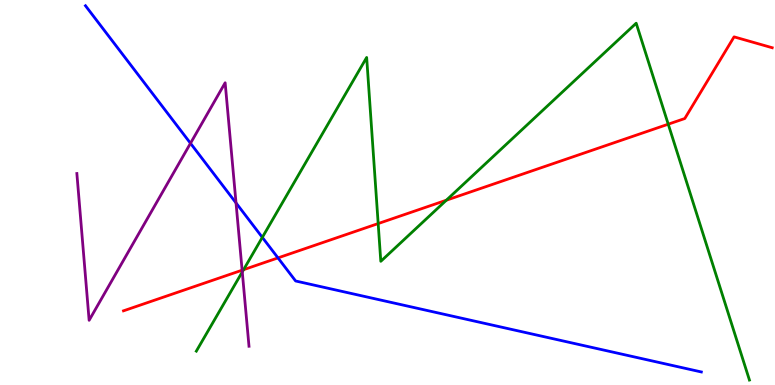[{'lines': ['blue', 'red'], 'intersections': [{'x': 3.59, 'y': 3.3}]}, {'lines': ['green', 'red'], 'intersections': [{'x': 3.14, 'y': 3.0}, {'x': 4.88, 'y': 4.19}, {'x': 5.76, 'y': 4.8}, {'x': 8.62, 'y': 6.77}]}, {'lines': ['purple', 'red'], 'intersections': [{'x': 3.12, 'y': 2.98}]}, {'lines': ['blue', 'green'], 'intersections': [{'x': 3.38, 'y': 3.83}]}, {'lines': ['blue', 'purple'], 'intersections': [{'x': 2.46, 'y': 6.28}, {'x': 3.05, 'y': 4.73}]}, {'lines': ['green', 'purple'], 'intersections': [{'x': 3.13, 'y': 2.94}]}]